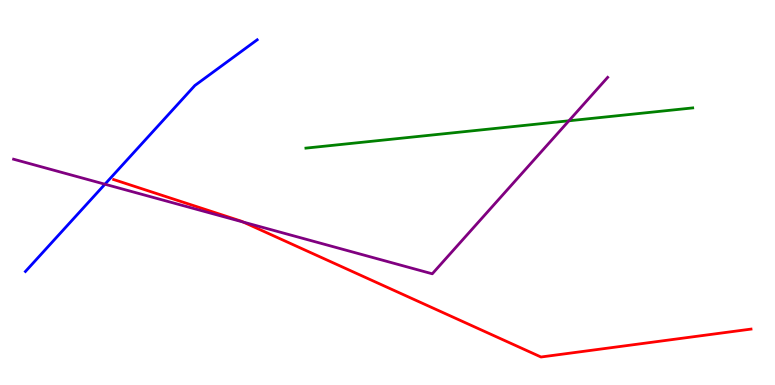[{'lines': ['blue', 'red'], 'intersections': []}, {'lines': ['green', 'red'], 'intersections': []}, {'lines': ['purple', 'red'], 'intersections': [{'x': 3.14, 'y': 4.23}]}, {'lines': ['blue', 'green'], 'intersections': []}, {'lines': ['blue', 'purple'], 'intersections': [{'x': 1.35, 'y': 5.22}]}, {'lines': ['green', 'purple'], 'intersections': [{'x': 7.34, 'y': 6.86}]}]